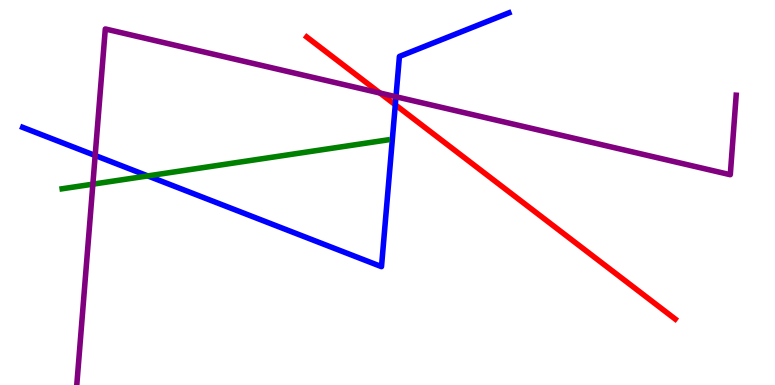[{'lines': ['blue', 'red'], 'intersections': [{'x': 5.1, 'y': 7.28}]}, {'lines': ['green', 'red'], 'intersections': []}, {'lines': ['purple', 'red'], 'intersections': [{'x': 4.9, 'y': 7.58}]}, {'lines': ['blue', 'green'], 'intersections': [{'x': 1.91, 'y': 5.43}]}, {'lines': ['blue', 'purple'], 'intersections': [{'x': 1.23, 'y': 5.96}, {'x': 5.11, 'y': 7.49}]}, {'lines': ['green', 'purple'], 'intersections': [{'x': 1.2, 'y': 5.22}]}]